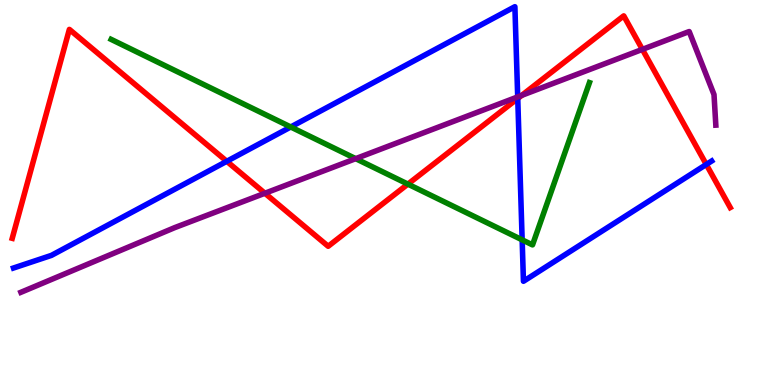[{'lines': ['blue', 'red'], 'intersections': [{'x': 2.93, 'y': 5.81}, {'x': 6.68, 'y': 7.44}, {'x': 9.11, 'y': 5.73}]}, {'lines': ['green', 'red'], 'intersections': [{'x': 5.26, 'y': 5.22}]}, {'lines': ['purple', 'red'], 'intersections': [{'x': 3.42, 'y': 4.98}, {'x': 6.73, 'y': 7.52}, {'x': 8.29, 'y': 8.72}]}, {'lines': ['blue', 'green'], 'intersections': [{'x': 3.75, 'y': 6.7}, {'x': 6.74, 'y': 3.77}]}, {'lines': ['blue', 'purple'], 'intersections': [{'x': 6.68, 'y': 7.48}]}, {'lines': ['green', 'purple'], 'intersections': [{'x': 4.59, 'y': 5.88}]}]